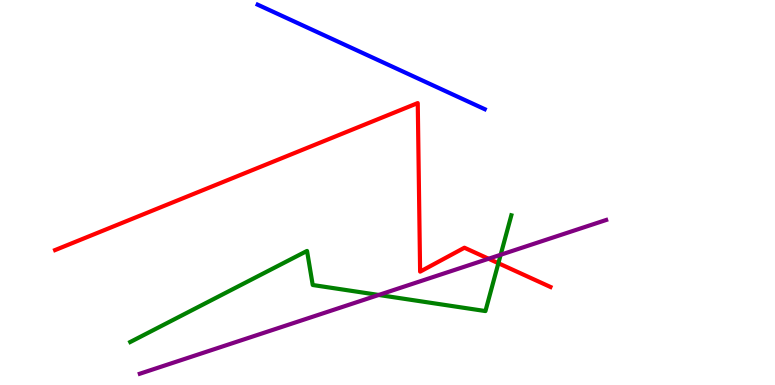[{'lines': ['blue', 'red'], 'intersections': []}, {'lines': ['green', 'red'], 'intersections': [{'x': 6.43, 'y': 3.16}]}, {'lines': ['purple', 'red'], 'intersections': [{'x': 6.3, 'y': 3.28}]}, {'lines': ['blue', 'green'], 'intersections': []}, {'lines': ['blue', 'purple'], 'intersections': []}, {'lines': ['green', 'purple'], 'intersections': [{'x': 4.89, 'y': 2.34}, {'x': 6.46, 'y': 3.38}]}]